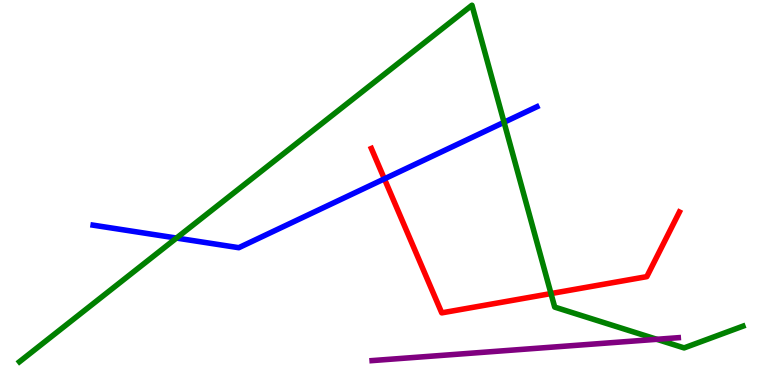[{'lines': ['blue', 'red'], 'intersections': [{'x': 4.96, 'y': 5.35}]}, {'lines': ['green', 'red'], 'intersections': [{'x': 7.11, 'y': 2.37}]}, {'lines': ['purple', 'red'], 'intersections': []}, {'lines': ['blue', 'green'], 'intersections': [{'x': 2.28, 'y': 3.82}, {'x': 6.5, 'y': 6.82}]}, {'lines': ['blue', 'purple'], 'intersections': []}, {'lines': ['green', 'purple'], 'intersections': [{'x': 8.48, 'y': 1.19}]}]